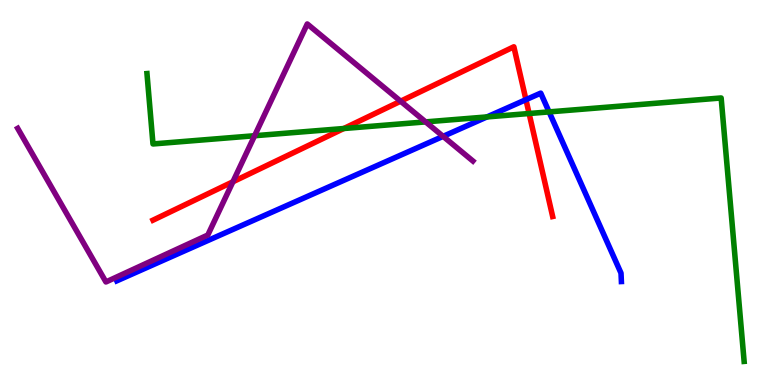[{'lines': ['blue', 'red'], 'intersections': [{'x': 6.79, 'y': 7.41}]}, {'lines': ['green', 'red'], 'intersections': [{'x': 4.44, 'y': 6.66}, {'x': 6.83, 'y': 7.05}]}, {'lines': ['purple', 'red'], 'intersections': [{'x': 3.01, 'y': 5.28}, {'x': 5.17, 'y': 7.37}]}, {'lines': ['blue', 'green'], 'intersections': [{'x': 6.28, 'y': 6.96}, {'x': 7.08, 'y': 7.09}]}, {'lines': ['blue', 'purple'], 'intersections': [{'x': 5.72, 'y': 6.46}]}, {'lines': ['green', 'purple'], 'intersections': [{'x': 3.29, 'y': 6.47}, {'x': 5.49, 'y': 6.83}]}]